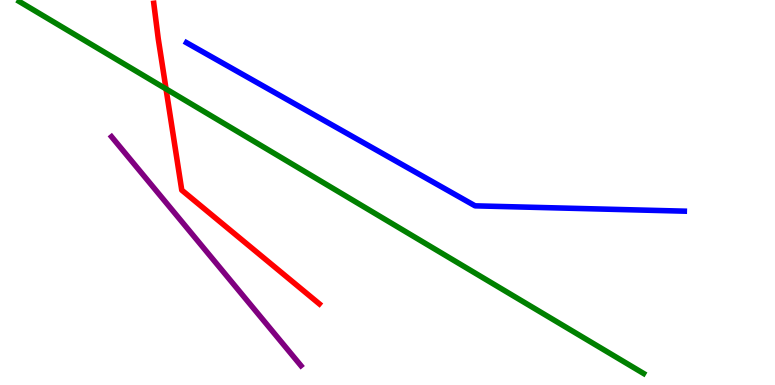[{'lines': ['blue', 'red'], 'intersections': []}, {'lines': ['green', 'red'], 'intersections': [{'x': 2.14, 'y': 7.69}]}, {'lines': ['purple', 'red'], 'intersections': []}, {'lines': ['blue', 'green'], 'intersections': []}, {'lines': ['blue', 'purple'], 'intersections': []}, {'lines': ['green', 'purple'], 'intersections': []}]